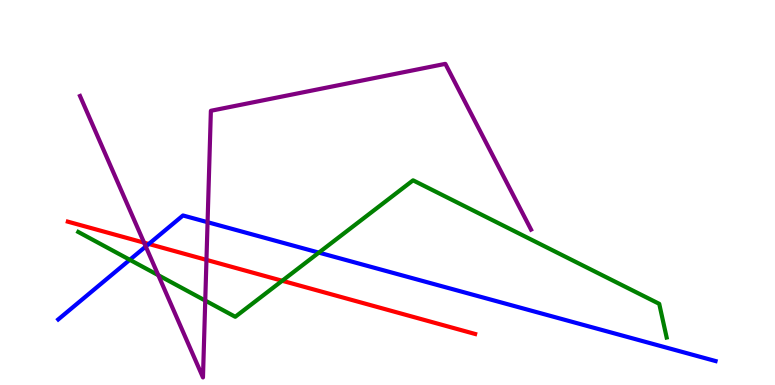[{'lines': ['blue', 'red'], 'intersections': [{'x': 1.92, 'y': 3.66}]}, {'lines': ['green', 'red'], 'intersections': [{'x': 3.64, 'y': 2.71}]}, {'lines': ['purple', 'red'], 'intersections': [{'x': 1.86, 'y': 3.7}, {'x': 2.66, 'y': 3.25}]}, {'lines': ['blue', 'green'], 'intersections': [{'x': 1.67, 'y': 3.25}, {'x': 4.11, 'y': 3.44}]}, {'lines': ['blue', 'purple'], 'intersections': [{'x': 1.88, 'y': 3.6}, {'x': 2.68, 'y': 4.23}]}, {'lines': ['green', 'purple'], 'intersections': [{'x': 2.04, 'y': 2.85}, {'x': 2.65, 'y': 2.19}]}]